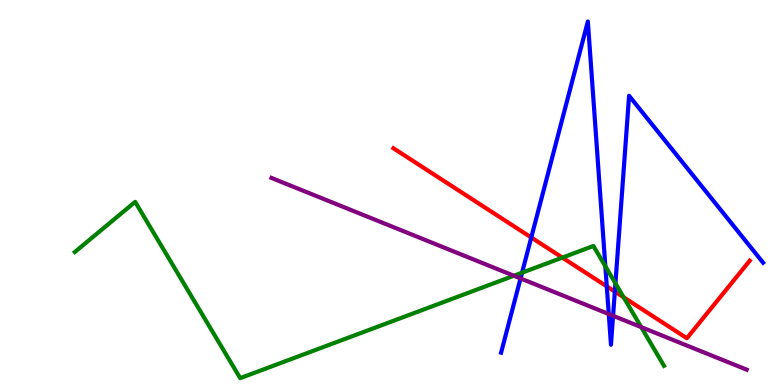[{'lines': ['blue', 'red'], 'intersections': [{'x': 6.86, 'y': 3.83}, {'x': 7.83, 'y': 2.56}, {'x': 7.93, 'y': 2.43}]}, {'lines': ['green', 'red'], 'intersections': [{'x': 7.26, 'y': 3.31}, {'x': 8.05, 'y': 2.28}]}, {'lines': ['purple', 'red'], 'intersections': []}, {'lines': ['blue', 'green'], 'intersections': [{'x': 6.74, 'y': 2.92}, {'x': 7.81, 'y': 3.08}, {'x': 7.94, 'y': 2.64}]}, {'lines': ['blue', 'purple'], 'intersections': [{'x': 6.72, 'y': 2.77}, {'x': 7.85, 'y': 1.84}, {'x': 7.91, 'y': 1.8}]}, {'lines': ['green', 'purple'], 'intersections': [{'x': 6.63, 'y': 2.84}, {'x': 8.27, 'y': 1.5}]}]